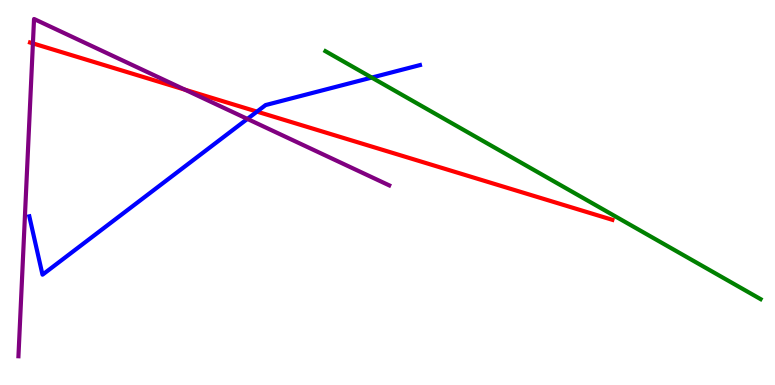[{'lines': ['blue', 'red'], 'intersections': [{'x': 3.32, 'y': 7.1}]}, {'lines': ['green', 'red'], 'intersections': []}, {'lines': ['purple', 'red'], 'intersections': [{'x': 0.425, 'y': 8.87}, {'x': 2.39, 'y': 7.67}]}, {'lines': ['blue', 'green'], 'intersections': [{'x': 4.8, 'y': 7.99}]}, {'lines': ['blue', 'purple'], 'intersections': [{'x': 3.19, 'y': 6.91}]}, {'lines': ['green', 'purple'], 'intersections': []}]